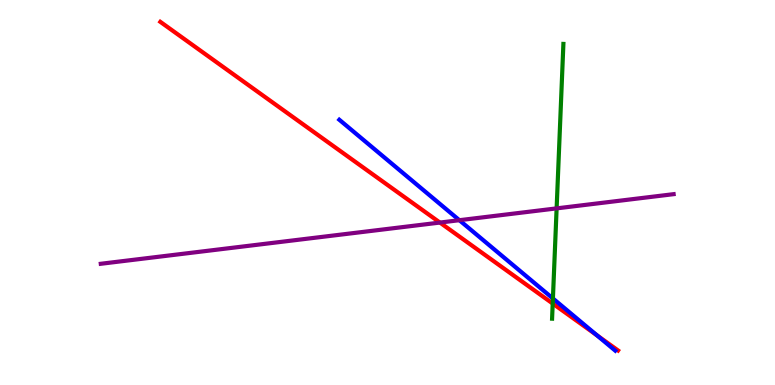[{'lines': ['blue', 'red'], 'intersections': [{'x': 7.7, 'y': 1.29}]}, {'lines': ['green', 'red'], 'intersections': [{'x': 7.13, 'y': 2.12}]}, {'lines': ['purple', 'red'], 'intersections': [{'x': 5.68, 'y': 4.22}]}, {'lines': ['blue', 'green'], 'intersections': [{'x': 7.13, 'y': 2.25}]}, {'lines': ['blue', 'purple'], 'intersections': [{'x': 5.93, 'y': 4.28}]}, {'lines': ['green', 'purple'], 'intersections': [{'x': 7.18, 'y': 4.59}]}]